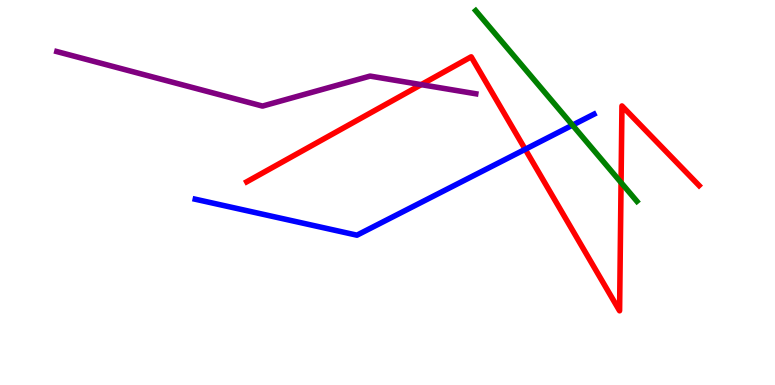[{'lines': ['blue', 'red'], 'intersections': [{'x': 6.78, 'y': 6.12}]}, {'lines': ['green', 'red'], 'intersections': [{'x': 8.01, 'y': 5.26}]}, {'lines': ['purple', 'red'], 'intersections': [{'x': 5.44, 'y': 7.8}]}, {'lines': ['blue', 'green'], 'intersections': [{'x': 7.39, 'y': 6.75}]}, {'lines': ['blue', 'purple'], 'intersections': []}, {'lines': ['green', 'purple'], 'intersections': []}]